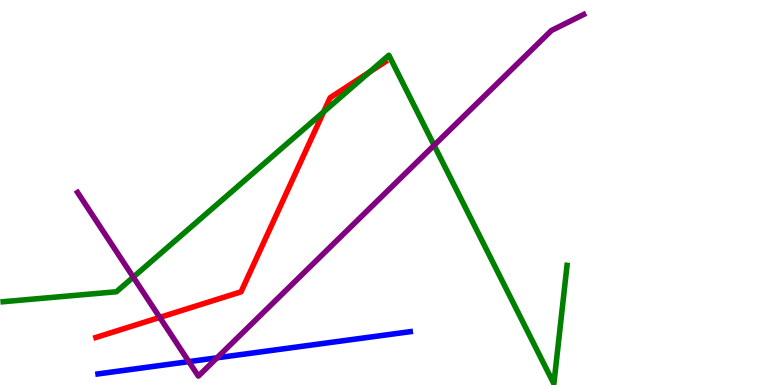[{'lines': ['blue', 'red'], 'intersections': []}, {'lines': ['green', 'red'], 'intersections': [{'x': 4.18, 'y': 7.09}, {'x': 4.77, 'y': 8.13}]}, {'lines': ['purple', 'red'], 'intersections': [{'x': 2.06, 'y': 1.76}]}, {'lines': ['blue', 'green'], 'intersections': []}, {'lines': ['blue', 'purple'], 'intersections': [{'x': 2.44, 'y': 0.607}, {'x': 2.8, 'y': 0.706}]}, {'lines': ['green', 'purple'], 'intersections': [{'x': 1.72, 'y': 2.8}, {'x': 5.6, 'y': 6.23}]}]